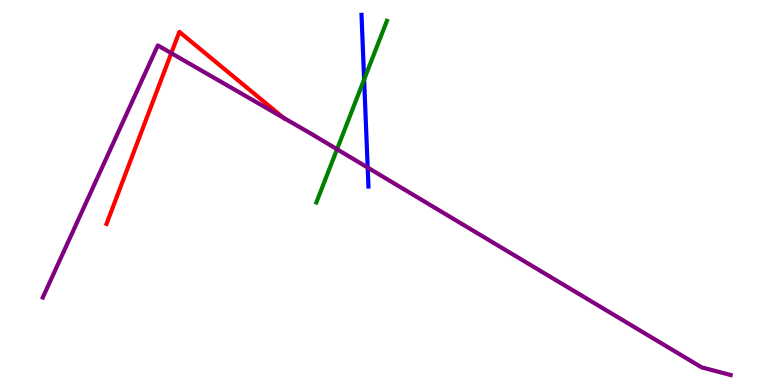[{'lines': ['blue', 'red'], 'intersections': []}, {'lines': ['green', 'red'], 'intersections': []}, {'lines': ['purple', 'red'], 'intersections': [{'x': 2.21, 'y': 8.62}, {'x': 3.66, 'y': 6.94}]}, {'lines': ['blue', 'green'], 'intersections': [{'x': 4.7, 'y': 7.94}]}, {'lines': ['blue', 'purple'], 'intersections': [{'x': 4.74, 'y': 5.65}]}, {'lines': ['green', 'purple'], 'intersections': [{'x': 4.35, 'y': 6.12}]}]